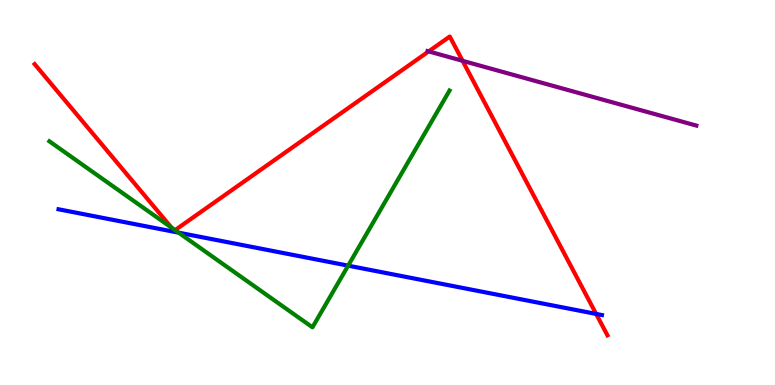[{'lines': ['blue', 'red'], 'intersections': [{'x': 7.69, 'y': 1.85}]}, {'lines': ['green', 'red'], 'intersections': [{'x': 2.21, 'y': 4.09}, {'x': 2.26, 'y': 4.02}]}, {'lines': ['purple', 'red'], 'intersections': [{'x': 5.53, 'y': 8.66}, {'x': 5.97, 'y': 8.42}]}, {'lines': ['blue', 'green'], 'intersections': [{'x': 2.3, 'y': 3.96}, {'x': 4.49, 'y': 3.1}]}, {'lines': ['blue', 'purple'], 'intersections': []}, {'lines': ['green', 'purple'], 'intersections': []}]